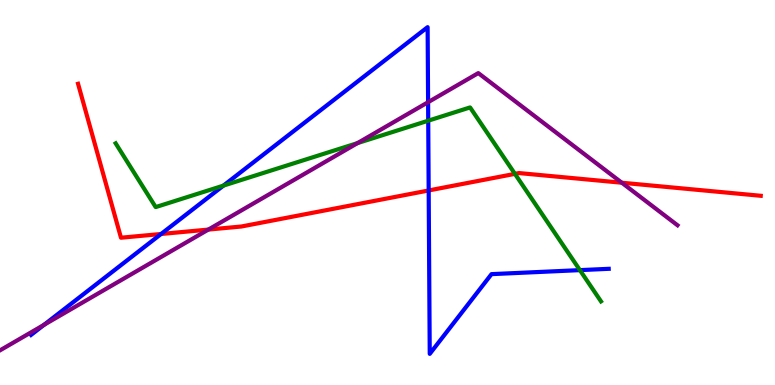[{'lines': ['blue', 'red'], 'intersections': [{'x': 2.08, 'y': 3.92}, {'x': 5.53, 'y': 5.05}]}, {'lines': ['green', 'red'], 'intersections': [{'x': 6.64, 'y': 5.48}]}, {'lines': ['purple', 'red'], 'intersections': [{'x': 2.69, 'y': 4.04}, {'x': 8.02, 'y': 5.25}]}, {'lines': ['blue', 'green'], 'intersections': [{'x': 2.88, 'y': 5.18}, {'x': 5.53, 'y': 6.87}, {'x': 7.48, 'y': 2.98}]}, {'lines': ['blue', 'purple'], 'intersections': [{'x': 0.568, 'y': 1.56}, {'x': 5.52, 'y': 7.35}]}, {'lines': ['green', 'purple'], 'intersections': [{'x': 4.61, 'y': 6.28}]}]